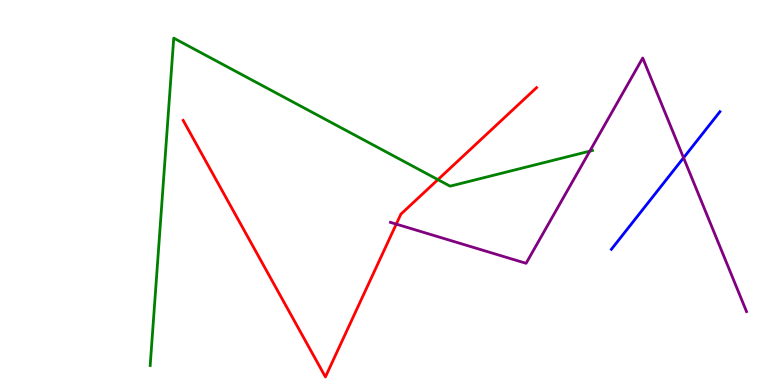[{'lines': ['blue', 'red'], 'intersections': []}, {'lines': ['green', 'red'], 'intersections': [{'x': 5.65, 'y': 5.33}]}, {'lines': ['purple', 'red'], 'intersections': [{'x': 5.11, 'y': 4.18}]}, {'lines': ['blue', 'green'], 'intersections': []}, {'lines': ['blue', 'purple'], 'intersections': [{'x': 8.82, 'y': 5.9}]}, {'lines': ['green', 'purple'], 'intersections': [{'x': 7.61, 'y': 6.07}]}]